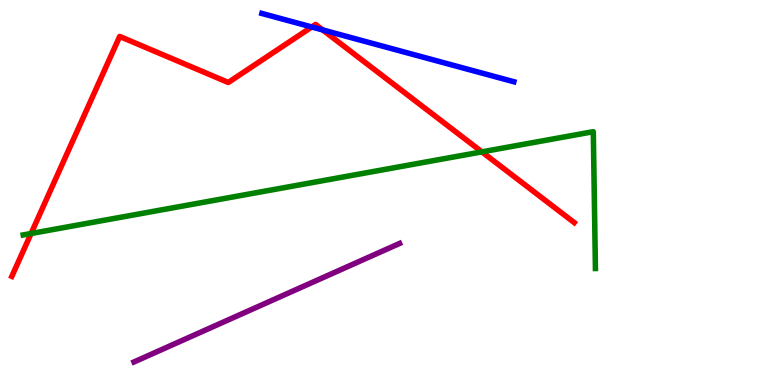[{'lines': ['blue', 'red'], 'intersections': [{'x': 4.02, 'y': 9.3}, {'x': 4.16, 'y': 9.22}]}, {'lines': ['green', 'red'], 'intersections': [{'x': 0.401, 'y': 3.94}, {'x': 6.22, 'y': 6.06}]}, {'lines': ['purple', 'red'], 'intersections': []}, {'lines': ['blue', 'green'], 'intersections': []}, {'lines': ['blue', 'purple'], 'intersections': []}, {'lines': ['green', 'purple'], 'intersections': []}]